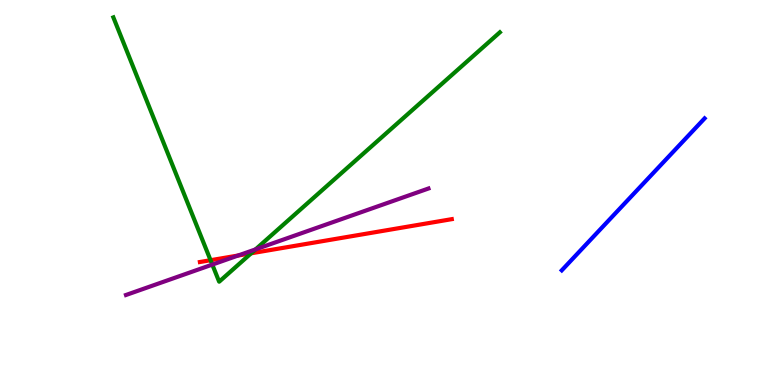[{'lines': ['blue', 'red'], 'intersections': []}, {'lines': ['green', 'red'], 'intersections': [{'x': 2.72, 'y': 3.24}, {'x': 3.24, 'y': 3.42}]}, {'lines': ['purple', 'red'], 'intersections': [{'x': 3.07, 'y': 3.36}]}, {'lines': ['blue', 'green'], 'intersections': []}, {'lines': ['blue', 'purple'], 'intersections': []}, {'lines': ['green', 'purple'], 'intersections': [{'x': 2.74, 'y': 3.13}, {'x': 3.3, 'y': 3.52}]}]